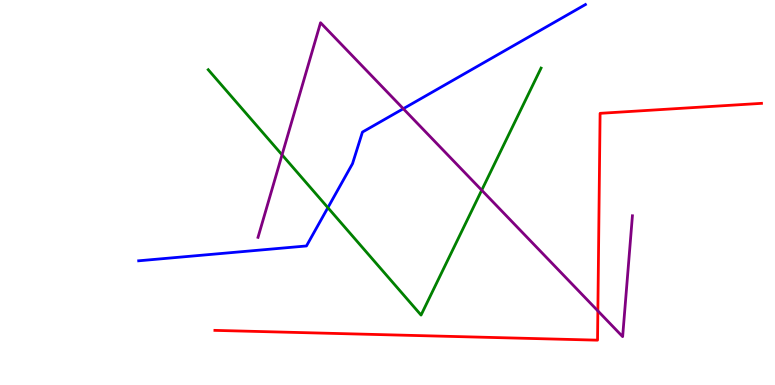[{'lines': ['blue', 'red'], 'intersections': []}, {'lines': ['green', 'red'], 'intersections': []}, {'lines': ['purple', 'red'], 'intersections': [{'x': 7.71, 'y': 1.92}]}, {'lines': ['blue', 'green'], 'intersections': [{'x': 4.23, 'y': 4.61}]}, {'lines': ['blue', 'purple'], 'intersections': [{'x': 5.2, 'y': 7.18}]}, {'lines': ['green', 'purple'], 'intersections': [{'x': 3.64, 'y': 5.98}, {'x': 6.22, 'y': 5.06}]}]